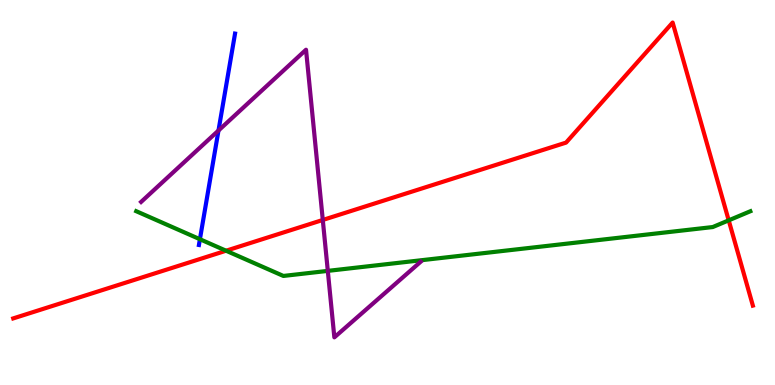[{'lines': ['blue', 'red'], 'intersections': []}, {'lines': ['green', 'red'], 'intersections': [{'x': 2.92, 'y': 3.49}, {'x': 9.4, 'y': 4.28}]}, {'lines': ['purple', 'red'], 'intersections': [{'x': 4.17, 'y': 4.29}]}, {'lines': ['blue', 'green'], 'intersections': [{'x': 2.58, 'y': 3.79}]}, {'lines': ['blue', 'purple'], 'intersections': [{'x': 2.82, 'y': 6.61}]}, {'lines': ['green', 'purple'], 'intersections': [{'x': 4.23, 'y': 2.96}]}]